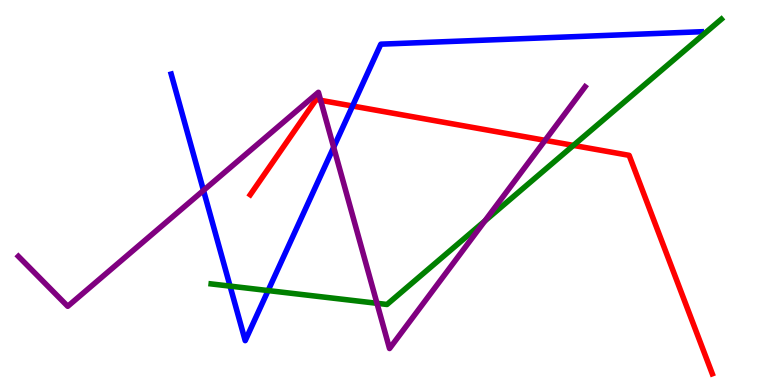[{'lines': ['blue', 'red'], 'intersections': [{'x': 4.55, 'y': 7.25}]}, {'lines': ['green', 'red'], 'intersections': [{'x': 7.4, 'y': 6.22}]}, {'lines': ['purple', 'red'], 'intersections': [{'x': 4.14, 'y': 7.39}, {'x': 7.03, 'y': 6.35}]}, {'lines': ['blue', 'green'], 'intersections': [{'x': 2.97, 'y': 2.57}, {'x': 3.46, 'y': 2.45}]}, {'lines': ['blue', 'purple'], 'intersections': [{'x': 2.63, 'y': 5.05}, {'x': 4.31, 'y': 6.17}]}, {'lines': ['green', 'purple'], 'intersections': [{'x': 4.86, 'y': 2.12}, {'x': 6.26, 'y': 4.26}]}]